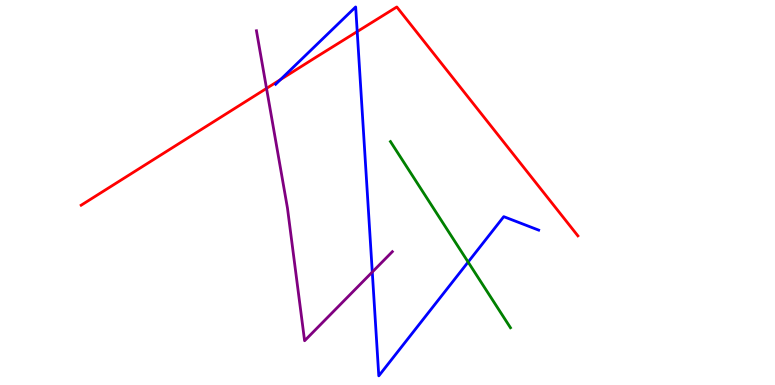[{'lines': ['blue', 'red'], 'intersections': [{'x': 3.62, 'y': 7.93}, {'x': 4.61, 'y': 9.18}]}, {'lines': ['green', 'red'], 'intersections': []}, {'lines': ['purple', 'red'], 'intersections': [{'x': 3.44, 'y': 7.7}]}, {'lines': ['blue', 'green'], 'intersections': [{'x': 6.04, 'y': 3.19}]}, {'lines': ['blue', 'purple'], 'intersections': [{'x': 4.8, 'y': 2.93}]}, {'lines': ['green', 'purple'], 'intersections': []}]